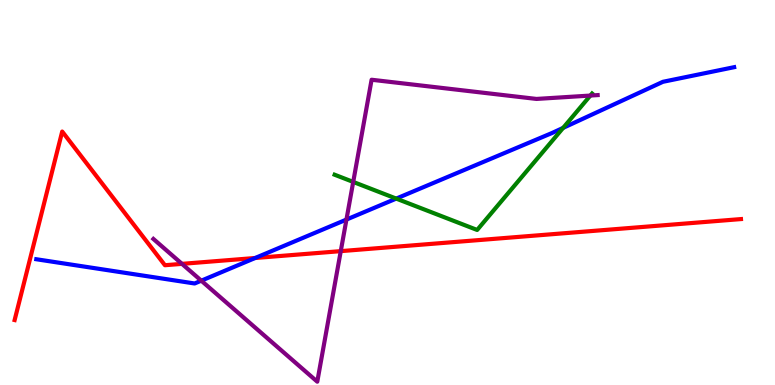[{'lines': ['blue', 'red'], 'intersections': [{'x': 3.29, 'y': 3.3}]}, {'lines': ['green', 'red'], 'intersections': []}, {'lines': ['purple', 'red'], 'intersections': [{'x': 2.35, 'y': 3.15}, {'x': 4.4, 'y': 3.48}]}, {'lines': ['blue', 'green'], 'intersections': [{'x': 5.11, 'y': 4.84}, {'x': 7.27, 'y': 6.68}]}, {'lines': ['blue', 'purple'], 'intersections': [{'x': 2.6, 'y': 2.71}, {'x': 4.47, 'y': 4.3}]}, {'lines': ['green', 'purple'], 'intersections': [{'x': 4.56, 'y': 5.27}, {'x': 7.62, 'y': 7.52}]}]